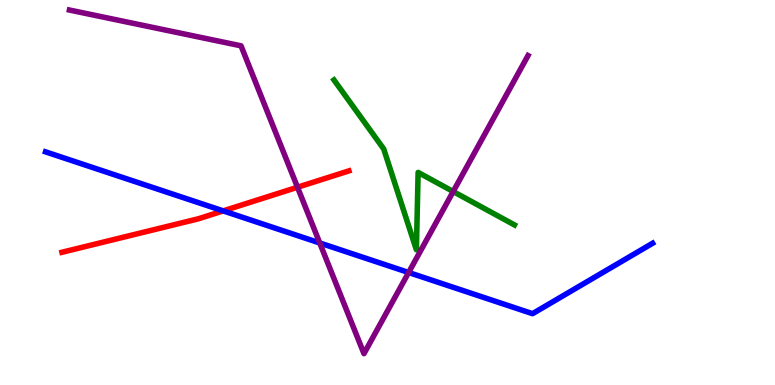[{'lines': ['blue', 'red'], 'intersections': [{'x': 2.88, 'y': 4.52}]}, {'lines': ['green', 'red'], 'intersections': []}, {'lines': ['purple', 'red'], 'intersections': [{'x': 3.84, 'y': 5.14}]}, {'lines': ['blue', 'green'], 'intersections': []}, {'lines': ['blue', 'purple'], 'intersections': [{'x': 4.13, 'y': 3.69}, {'x': 5.27, 'y': 2.92}]}, {'lines': ['green', 'purple'], 'intersections': [{'x': 5.85, 'y': 5.03}]}]